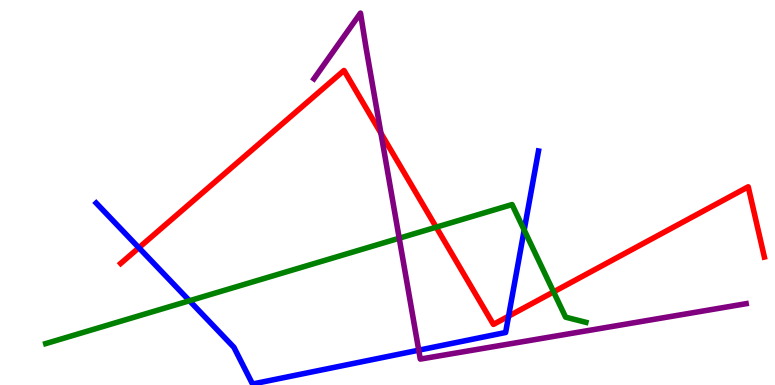[{'lines': ['blue', 'red'], 'intersections': [{'x': 1.79, 'y': 3.57}, {'x': 6.56, 'y': 1.79}]}, {'lines': ['green', 'red'], 'intersections': [{'x': 5.63, 'y': 4.1}, {'x': 7.14, 'y': 2.42}]}, {'lines': ['purple', 'red'], 'intersections': [{'x': 4.92, 'y': 6.54}]}, {'lines': ['blue', 'green'], 'intersections': [{'x': 2.44, 'y': 2.19}, {'x': 6.76, 'y': 4.03}]}, {'lines': ['blue', 'purple'], 'intersections': [{'x': 5.4, 'y': 0.904}]}, {'lines': ['green', 'purple'], 'intersections': [{'x': 5.15, 'y': 3.81}]}]